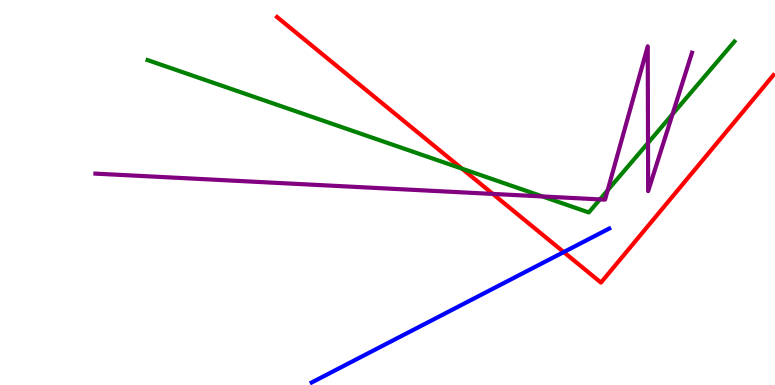[{'lines': ['blue', 'red'], 'intersections': [{'x': 7.27, 'y': 3.45}]}, {'lines': ['green', 'red'], 'intersections': [{'x': 5.96, 'y': 5.62}]}, {'lines': ['purple', 'red'], 'intersections': [{'x': 6.36, 'y': 4.96}]}, {'lines': ['blue', 'green'], 'intersections': []}, {'lines': ['blue', 'purple'], 'intersections': []}, {'lines': ['green', 'purple'], 'intersections': [{'x': 7.0, 'y': 4.9}, {'x': 7.74, 'y': 4.82}, {'x': 7.84, 'y': 5.06}, {'x': 8.36, 'y': 6.29}, {'x': 8.68, 'y': 7.03}]}]